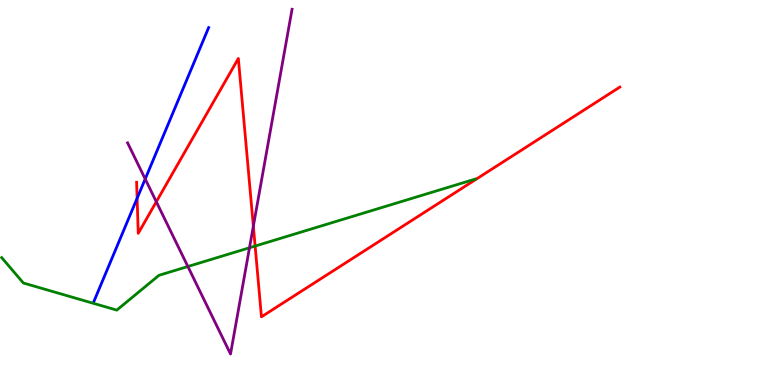[{'lines': ['blue', 'red'], 'intersections': [{'x': 1.77, 'y': 4.85}]}, {'lines': ['green', 'red'], 'intersections': [{'x': 3.29, 'y': 3.61}]}, {'lines': ['purple', 'red'], 'intersections': [{'x': 2.02, 'y': 4.76}, {'x': 3.27, 'y': 4.13}]}, {'lines': ['blue', 'green'], 'intersections': []}, {'lines': ['blue', 'purple'], 'intersections': [{'x': 1.87, 'y': 5.35}]}, {'lines': ['green', 'purple'], 'intersections': [{'x': 2.42, 'y': 3.08}, {'x': 3.22, 'y': 3.56}]}]